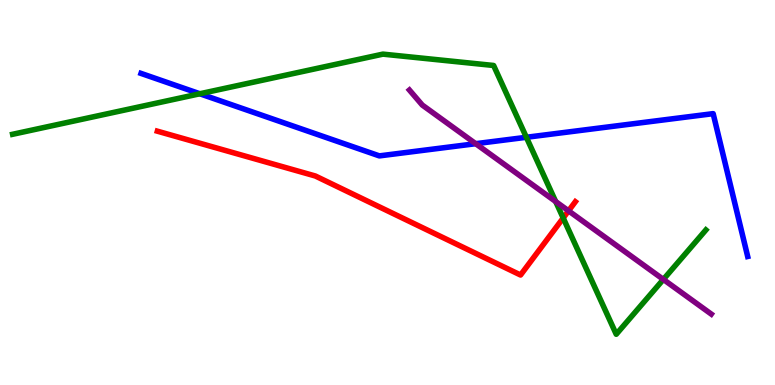[{'lines': ['blue', 'red'], 'intersections': []}, {'lines': ['green', 'red'], 'intersections': [{'x': 7.27, 'y': 4.34}]}, {'lines': ['purple', 'red'], 'intersections': [{'x': 7.34, 'y': 4.52}]}, {'lines': ['blue', 'green'], 'intersections': [{'x': 2.58, 'y': 7.56}, {'x': 6.79, 'y': 6.43}]}, {'lines': ['blue', 'purple'], 'intersections': [{'x': 6.14, 'y': 6.27}]}, {'lines': ['green', 'purple'], 'intersections': [{'x': 7.17, 'y': 4.77}, {'x': 8.56, 'y': 2.74}]}]